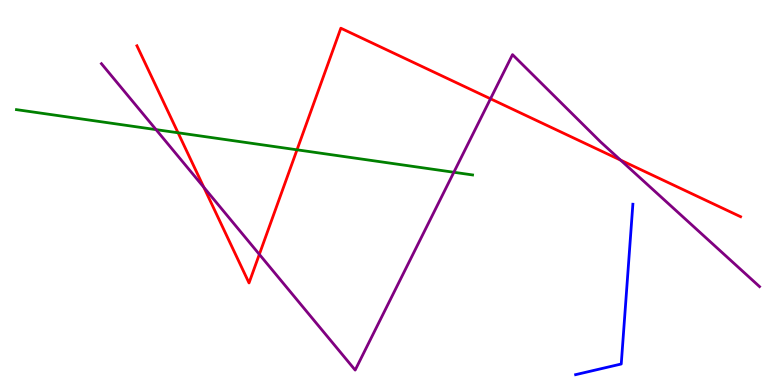[{'lines': ['blue', 'red'], 'intersections': []}, {'lines': ['green', 'red'], 'intersections': [{'x': 2.3, 'y': 6.55}, {'x': 3.83, 'y': 6.11}]}, {'lines': ['purple', 'red'], 'intersections': [{'x': 2.63, 'y': 5.13}, {'x': 3.35, 'y': 3.39}, {'x': 6.33, 'y': 7.43}, {'x': 8.01, 'y': 5.84}]}, {'lines': ['blue', 'green'], 'intersections': []}, {'lines': ['blue', 'purple'], 'intersections': []}, {'lines': ['green', 'purple'], 'intersections': [{'x': 2.01, 'y': 6.63}, {'x': 5.86, 'y': 5.53}]}]